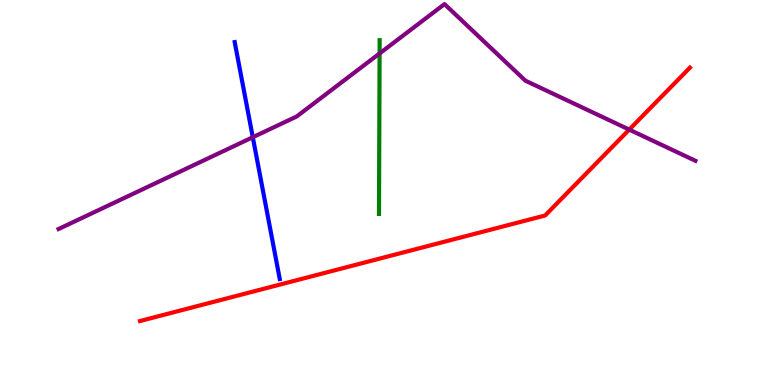[{'lines': ['blue', 'red'], 'intersections': []}, {'lines': ['green', 'red'], 'intersections': []}, {'lines': ['purple', 'red'], 'intersections': [{'x': 8.12, 'y': 6.63}]}, {'lines': ['blue', 'green'], 'intersections': []}, {'lines': ['blue', 'purple'], 'intersections': [{'x': 3.26, 'y': 6.44}]}, {'lines': ['green', 'purple'], 'intersections': [{'x': 4.9, 'y': 8.61}]}]